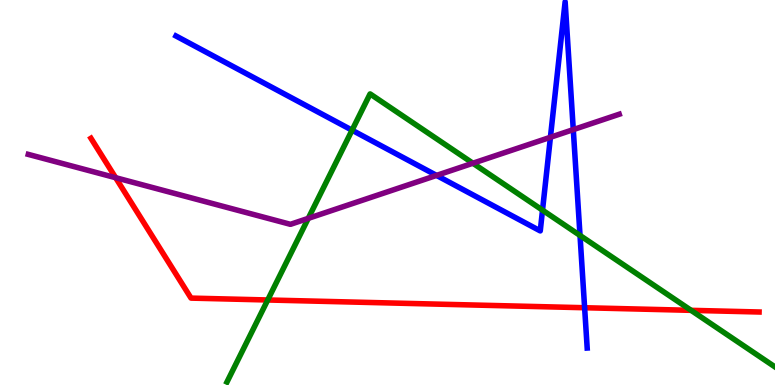[{'lines': ['blue', 'red'], 'intersections': [{'x': 7.54, 'y': 2.01}]}, {'lines': ['green', 'red'], 'intersections': [{'x': 3.45, 'y': 2.21}, {'x': 8.92, 'y': 1.94}]}, {'lines': ['purple', 'red'], 'intersections': [{'x': 1.49, 'y': 5.38}]}, {'lines': ['blue', 'green'], 'intersections': [{'x': 4.54, 'y': 6.62}, {'x': 7.0, 'y': 4.54}, {'x': 7.48, 'y': 3.88}]}, {'lines': ['blue', 'purple'], 'intersections': [{'x': 5.63, 'y': 5.44}, {'x': 7.1, 'y': 6.43}, {'x': 7.4, 'y': 6.63}]}, {'lines': ['green', 'purple'], 'intersections': [{'x': 3.98, 'y': 4.33}, {'x': 6.1, 'y': 5.76}]}]